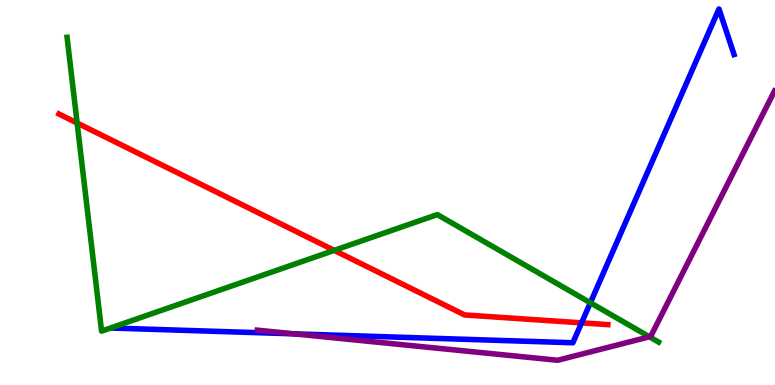[{'lines': ['blue', 'red'], 'intersections': [{'x': 7.5, 'y': 1.61}]}, {'lines': ['green', 'red'], 'intersections': [{'x': 0.995, 'y': 6.8}, {'x': 4.31, 'y': 3.5}]}, {'lines': ['purple', 'red'], 'intersections': []}, {'lines': ['blue', 'green'], 'intersections': [{'x': 7.62, 'y': 2.14}]}, {'lines': ['blue', 'purple'], 'intersections': [{'x': 3.79, 'y': 1.33}]}, {'lines': ['green', 'purple'], 'intersections': [{'x': 8.38, 'y': 1.25}]}]